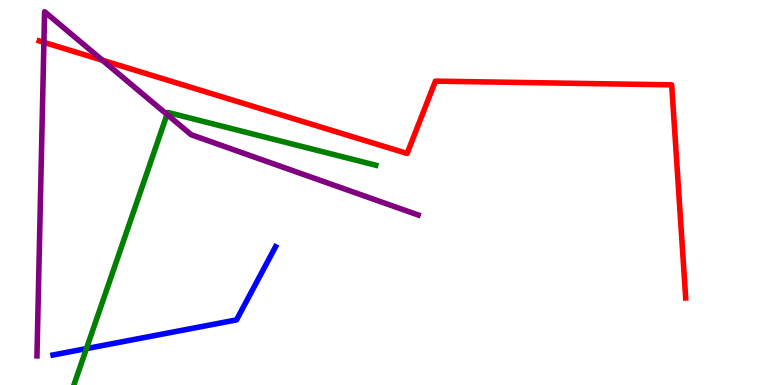[{'lines': ['blue', 'red'], 'intersections': []}, {'lines': ['green', 'red'], 'intersections': []}, {'lines': ['purple', 'red'], 'intersections': [{'x': 0.567, 'y': 8.9}, {'x': 1.32, 'y': 8.44}]}, {'lines': ['blue', 'green'], 'intersections': [{'x': 1.12, 'y': 0.945}]}, {'lines': ['blue', 'purple'], 'intersections': []}, {'lines': ['green', 'purple'], 'intersections': [{'x': 2.16, 'y': 7.03}]}]